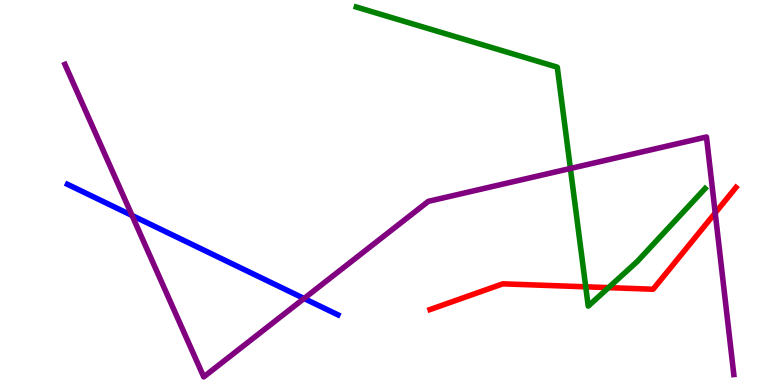[{'lines': ['blue', 'red'], 'intersections': []}, {'lines': ['green', 'red'], 'intersections': [{'x': 7.56, 'y': 2.55}, {'x': 7.85, 'y': 2.53}]}, {'lines': ['purple', 'red'], 'intersections': [{'x': 9.23, 'y': 4.47}]}, {'lines': ['blue', 'green'], 'intersections': []}, {'lines': ['blue', 'purple'], 'intersections': [{'x': 1.7, 'y': 4.4}, {'x': 3.92, 'y': 2.25}]}, {'lines': ['green', 'purple'], 'intersections': [{'x': 7.36, 'y': 5.62}]}]